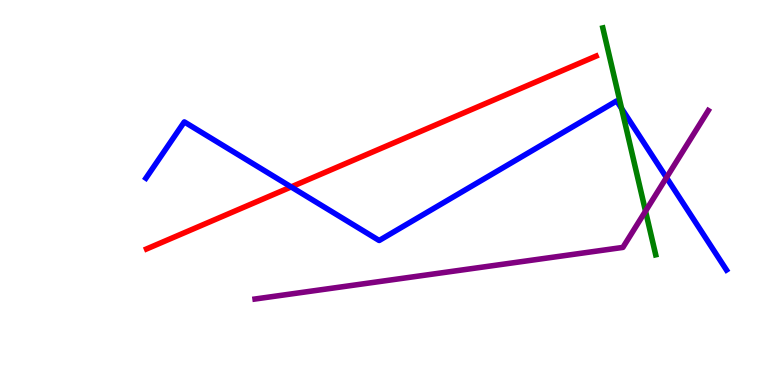[{'lines': ['blue', 'red'], 'intersections': [{'x': 3.76, 'y': 5.14}]}, {'lines': ['green', 'red'], 'intersections': []}, {'lines': ['purple', 'red'], 'intersections': []}, {'lines': ['blue', 'green'], 'intersections': [{'x': 8.02, 'y': 7.18}]}, {'lines': ['blue', 'purple'], 'intersections': [{'x': 8.6, 'y': 5.39}]}, {'lines': ['green', 'purple'], 'intersections': [{'x': 8.33, 'y': 4.52}]}]